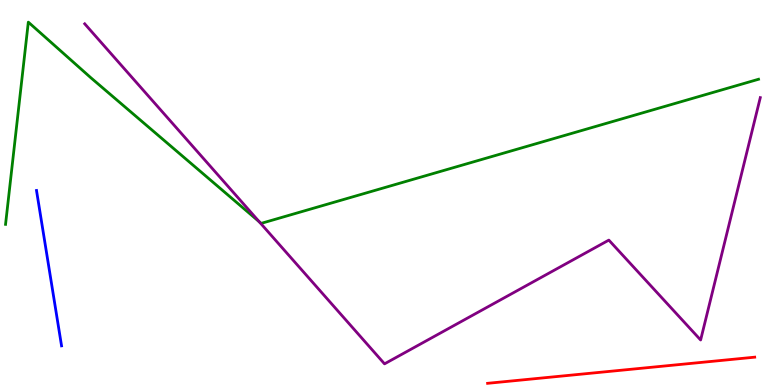[{'lines': ['blue', 'red'], 'intersections': []}, {'lines': ['green', 'red'], 'intersections': []}, {'lines': ['purple', 'red'], 'intersections': []}, {'lines': ['blue', 'green'], 'intersections': []}, {'lines': ['blue', 'purple'], 'intersections': []}, {'lines': ['green', 'purple'], 'intersections': [{'x': 3.35, 'y': 4.24}]}]